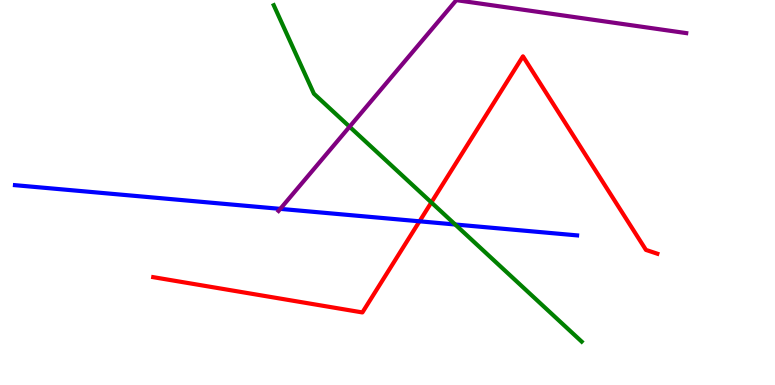[{'lines': ['blue', 'red'], 'intersections': [{'x': 5.41, 'y': 4.25}]}, {'lines': ['green', 'red'], 'intersections': [{'x': 5.57, 'y': 4.74}]}, {'lines': ['purple', 'red'], 'intersections': []}, {'lines': ['blue', 'green'], 'intersections': [{'x': 5.87, 'y': 4.17}]}, {'lines': ['blue', 'purple'], 'intersections': [{'x': 3.62, 'y': 4.57}]}, {'lines': ['green', 'purple'], 'intersections': [{'x': 4.51, 'y': 6.71}]}]